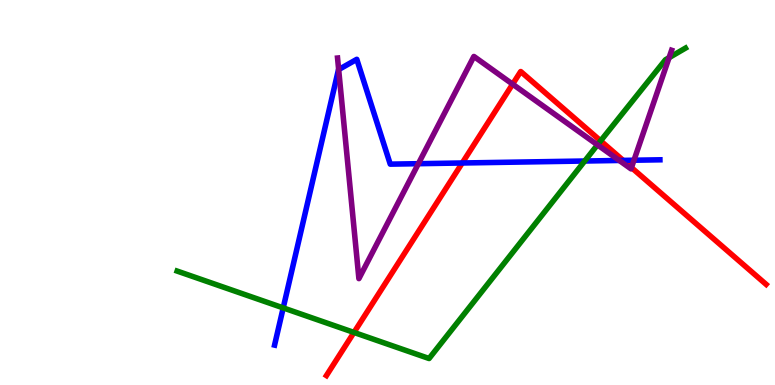[{'lines': ['blue', 'red'], 'intersections': [{'x': 5.96, 'y': 5.77}, {'x': 8.04, 'y': 5.83}]}, {'lines': ['green', 'red'], 'intersections': [{'x': 4.57, 'y': 1.37}, {'x': 7.75, 'y': 6.34}]}, {'lines': ['purple', 'red'], 'intersections': [{'x': 6.61, 'y': 7.81}, {'x': 8.15, 'y': 5.65}]}, {'lines': ['blue', 'green'], 'intersections': [{'x': 3.65, 'y': 2.0}, {'x': 7.54, 'y': 5.82}]}, {'lines': ['blue', 'purple'], 'intersections': [{'x': 4.37, 'y': 8.19}, {'x': 5.4, 'y': 5.75}, {'x': 7.99, 'y': 5.83}, {'x': 8.18, 'y': 5.84}]}, {'lines': ['green', 'purple'], 'intersections': [{'x': 7.71, 'y': 6.24}, {'x': 8.63, 'y': 8.5}]}]